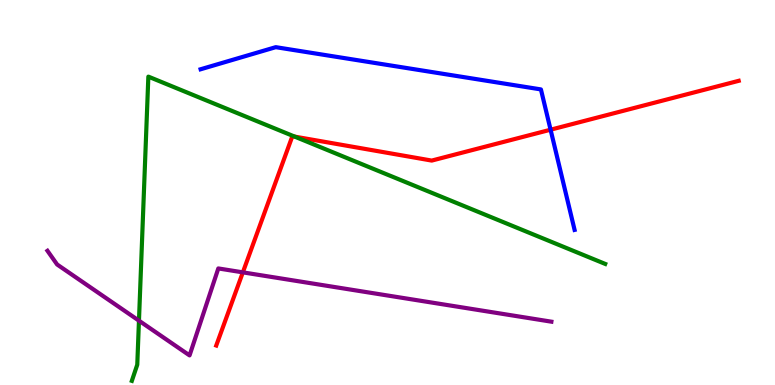[{'lines': ['blue', 'red'], 'intersections': [{'x': 7.1, 'y': 6.63}]}, {'lines': ['green', 'red'], 'intersections': [{'x': 3.8, 'y': 6.45}]}, {'lines': ['purple', 'red'], 'intersections': [{'x': 3.13, 'y': 2.93}]}, {'lines': ['blue', 'green'], 'intersections': []}, {'lines': ['blue', 'purple'], 'intersections': []}, {'lines': ['green', 'purple'], 'intersections': [{'x': 1.79, 'y': 1.67}]}]